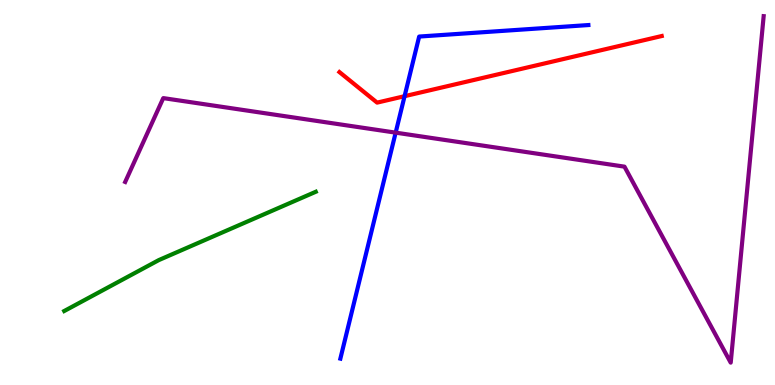[{'lines': ['blue', 'red'], 'intersections': [{'x': 5.22, 'y': 7.5}]}, {'lines': ['green', 'red'], 'intersections': []}, {'lines': ['purple', 'red'], 'intersections': []}, {'lines': ['blue', 'green'], 'intersections': []}, {'lines': ['blue', 'purple'], 'intersections': [{'x': 5.11, 'y': 6.55}]}, {'lines': ['green', 'purple'], 'intersections': []}]